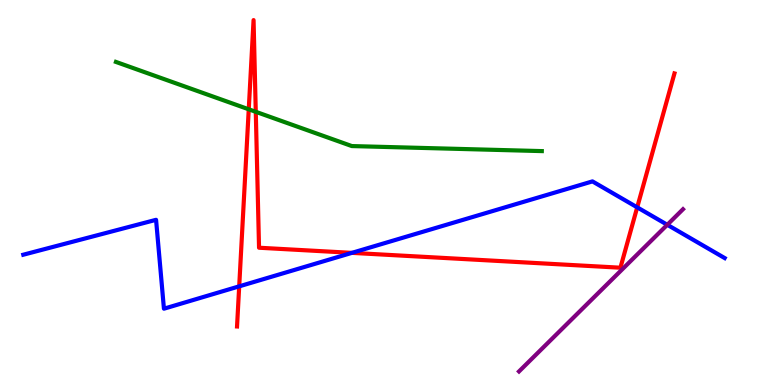[{'lines': ['blue', 'red'], 'intersections': [{'x': 3.09, 'y': 2.56}, {'x': 4.54, 'y': 3.43}, {'x': 8.22, 'y': 4.61}]}, {'lines': ['green', 'red'], 'intersections': [{'x': 3.21, 'y': 7.16}, {'x': 3.3, 'y': 7.1}]}, {'lines': ['purple', 'red'], 'intersections': []}, {'lines': ['blue', 'green'], 'intersections': []}, {'lines': ['blue', 'purple'], 'intersections': [{'x': 8.61, 'y': 4.16}]}, {'lines': ['green', 'purple'], 'intersections': []}]